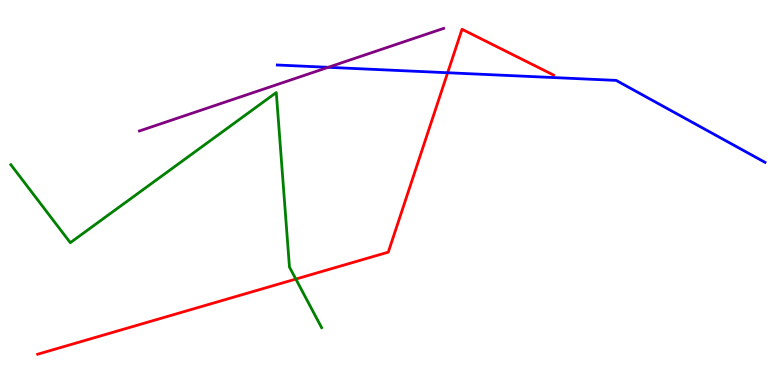[{'lines': ['blue', 'red'], 'intersections': [{'x': 5.78, 'y': 8.11}]}, {'lines': ['green', 'red'], 'intersections': [{'x': 3.82, 'y': 2.75}]}, {'lines': ['purple', 'red'], 'intersections': []}, {'lines': ['blue', 'green'], 'intersections': []}, {'lines': ['blue', 'purple'], 'intersections': [{'x': 4.23, 'y': 8.25}]}, {'lines': ['green', 'purple'], 'intersections': []}]